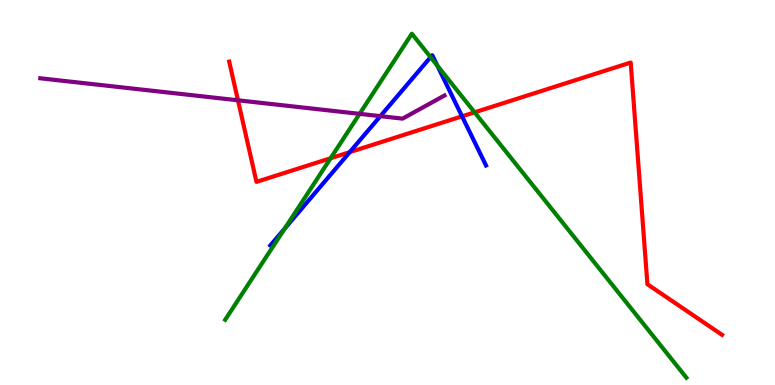[{'lines': ['blue', 'red'], 'intersections': [{'x': 4.51, 'y': 6.05}, {'x': 5.96, 'y': 6.98}]}, {'lines': ['green', 'red'], 'intersections': [{'x': 4.27, 'y': 5.89}, {'x': 6.12, 'y': 7.08}]}, {'lines': ['purple', 'red'], 'intersections': [{'x': 3.07, 'y': 7.39}]}, {'lines': ['blue', 'green'], 'intersections': [{'x': 3.67, 'y': 4.06}, {'x': 5.56, 'y': 8.52}, {'x': 5.64, 'y': 8.29}]}, {'lines': ['blue', 'purple'], 'intersections': [{'x': 4.91, 'y': 6.98}]}, {'lines': ['green', 'purple'], 'intersections': [{'x': 4.64, 'y': 7.04}]}]